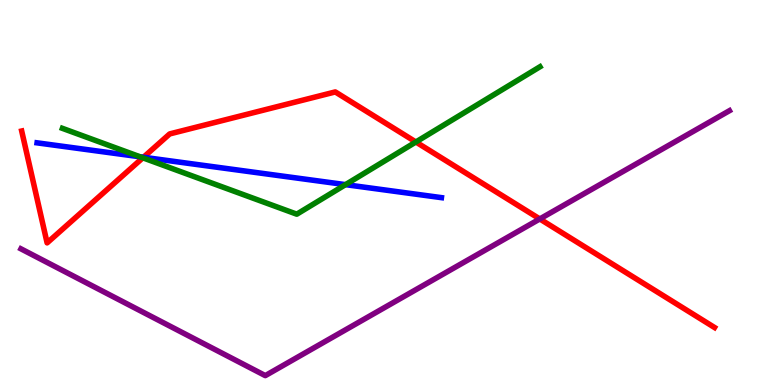[{'lines': ['blue', 'red'], 'intersections': [{'x': 1.85, 'y': 5.92}]}, {'lines': ['green', 'red'], 'intersections': [{'x': 1.84, 'y': 5.9}, {'x': 5.37, 'y': 6.31}]}, {'lines': ['purple', 'red'], 'intersections': [{'x': 6.97, 'y': 4.31}]}, {'lines': ['blue', 'green'], 'intersections': [{'x': 1.81, 'y': 5.93}, {'x': 4.46, 'y': 5.2}]}, {'lines': ['blue', 'purple'], 'intersections': []}, {'lines': ['green', 'purple'], 'intersections': []}]